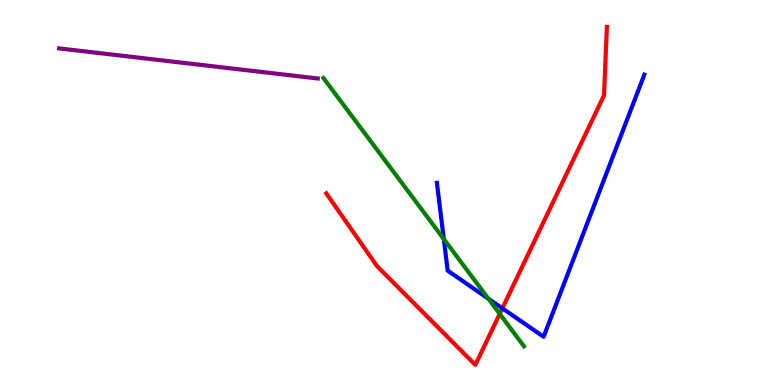[{'lines': ['blue', 'red'], 'intersections': [{'x': 6.48, 'y': 1.99}]}, {'lines': ['green', 'red'], 'intersections': [{'x': 6.45, 'y': 1.85}]}, {'lines': ['purple', 'red'], 'intersections': []}, {'lines': ['blue', 'green'], 'intersections': [{'x': 5.73, 'y': 3.79}, {'x': 6.3, 'y': 2.24}]}, {'lines': ['blue', 'purple'], 'intersections': []}, {'lines': ['green', 'purple'], 'intersections': []}]